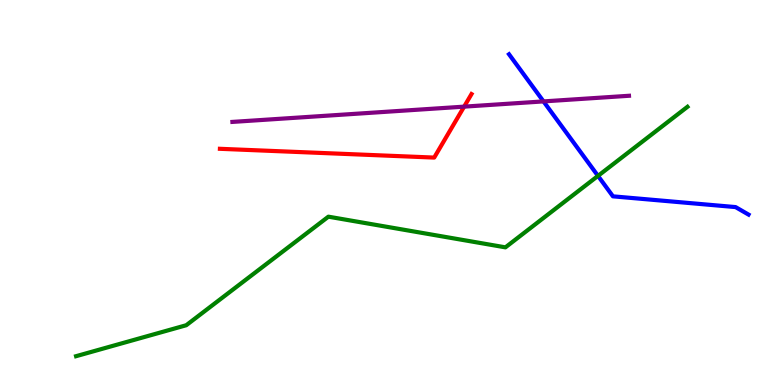[{'lines': ['blue', 'red'], 'intersections': []}, {'lines': ['green', 'red'], 'intersections': []}, {'lines': ['purple', 'red'], 'intersections': [{'x': 5.99, 'y': 7.23}]}, {'lines': ['blue', 'green'], 'intersections': [{'x': 7.72, 'y': 5.43}]}, {'lines': ['blue', 'purple'], 'intersections': [{'x': 7.01, 'y': 7.37}]}, {'lines': ['green', 'purple'], 'intersections': []}]